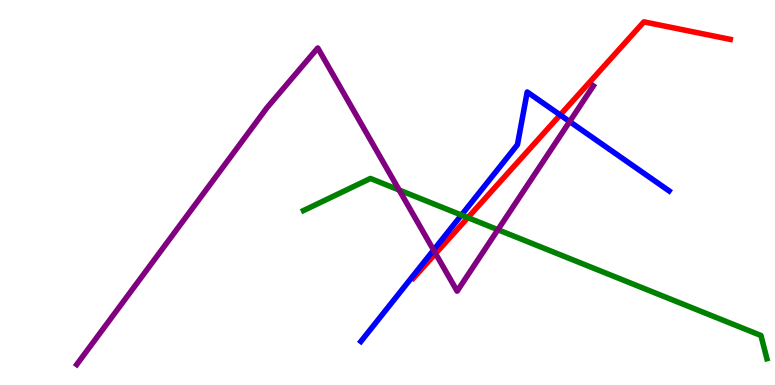[{'lines': ['blue', 'red'], 'intersections': [{'x': 7.23, 'y': 7.01}]}, {'lines': ['green', 'red'], 'intersections': [{'x': 6.04, 'y': 4.35}]}, {'lines': ['purple', 'red'], 'intersections': [{'x': 5.62, 'y': 3.41}]}, {'lines': ['blue', 'green'], 'intersections': [{'x': 5.95, 'y': 4.41}]}, {'lines': ['blue', 'purple'], 'intersections': [{'x': 5.59, 'y': 3.5}, {'x': 7.35, 'y': 6.84}]}, {'lines': ['green', 'purple'], 'intersections': [{'x': 5.15, 'y': 5.06}, {'x': 6.42, 'y': 4.03}]}]